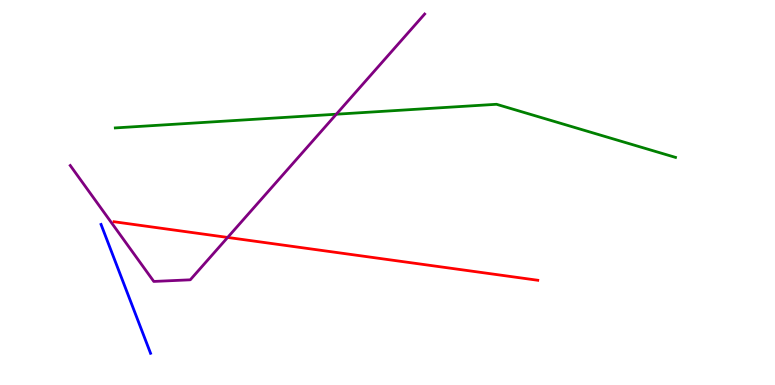[{'lines': ['blue', 'red'], 'intersections': []}, {'lines': ['green', 'red'], 'intersections': []}, {'lines': ['purple', 'red'], 'intersections': [{'x': 2.94, 'y': 3.83}]}, {'lines': ['blue', 'green'], 'intersections': []}, {'lines': ['blue', 'purple'], 'intersections': []}, {'lines': ['green', 'purple'], 'intersections': [{'x': 4.34, 'y': 7.03}]}]